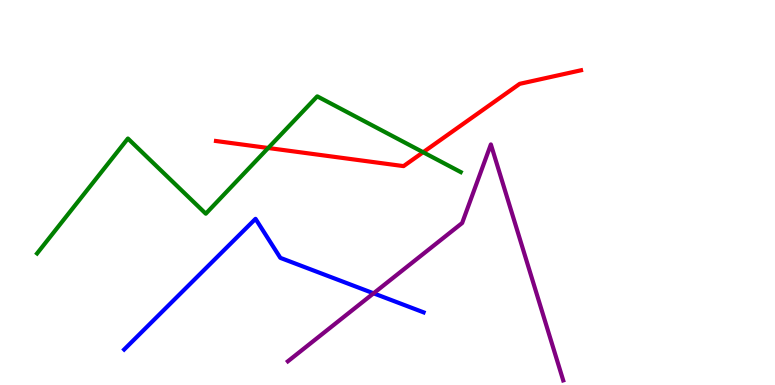[{'lines': ['blue', 'red'], 'intersections': []}, {'lines': ['green', 'red'], 'intersections': [{'x': 3.46, 'y': 6.16}, {'x': 5.46, 'y': 6.05}]}, {'lines': ['purple', 'red'], 'intersections': []}, {'lines': ['blue', 'green'], 'intersections': []}, {'lines': ['blue', 'purple'], 'intersections': [{'x': 4.82, 'y': 2.38}]}, {'lines': ['green', 'purple'], 'intersections': []}]